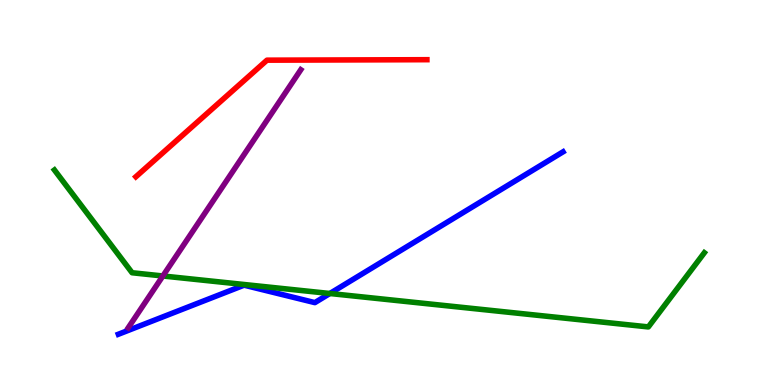[{'lines': ['blue', 'red'], 'intersections': []}, {'lines': ['green', 'red'], 'intersections': []}, {'lines': ['purple', 'red'], 'intersections': []}, {'lines': ['blue', 'green'], 'intersections': [{'x': 4.26, 'y': 2.38}]}, {'lines': ['blue', 'purple'], 'intersections': []}, {'lines': ['green', 'purple'], 'intersections': [{'x': 2.1, 'y': 2.83}]}]